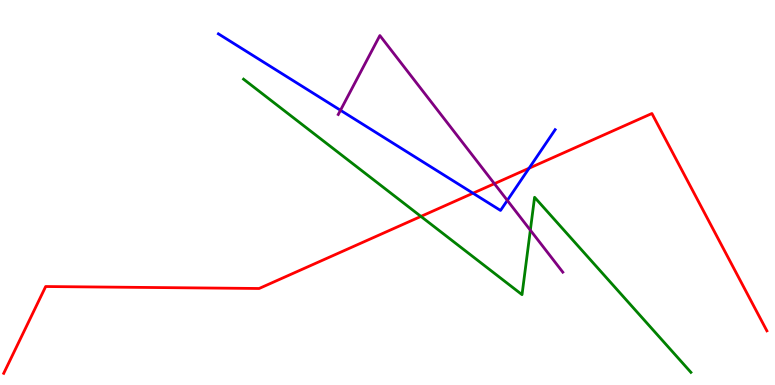[{'lines': ['blue', 'red'], 'intersections': [{'x': 6.1, 'y': 4.98}, {'x': 6.83, 'y': 5.63}]}, {'lines': ['green', 'red'], 'intersections': [{'x': 5.43, 'y': 4.38}]}, {'lines': ['purple', 'red'], 'intersections': [{'x': 6.38, 'y': 5.23}]}, {'lines': ['blue', 'green'], 'intersections': []}, {'lines': ['blue', 'purple'], 'intersections': [{'x': 4.39, 'y': 7.14}, {'x': 6.55, 'y': 4.79}]}, {'lines': ['green', 'purple'], 'intersections': [{'x': 6.84, 'y': 4.02}]}]